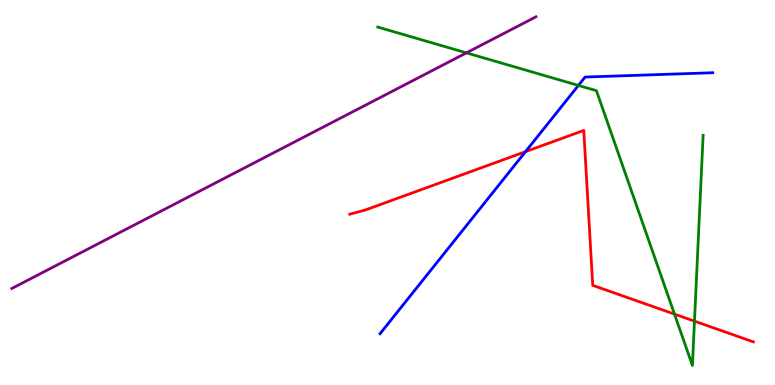[{'lines': ['blue', 'red'], 'intersections': [{'x': 6.78, 'y': 6.06}]}, {'lines': ['green', 'red'], 'intersections': [{'x': 8.7, 'y': 1.84}, {'x': 8.96, 'y': 1.66}]}, {'lines': ['purple', 'red'], 'intersections': []}, {'lines': ['blue', 'green'], 'intersections': [{'x': 7.46, 'y': 7.78}]}, {'lines': ['blue', 'purple'], 'intersections': []}, {'lines': ['green', 'purple'], 'intersections': [{'x': 6.02, 'y': 8.63}]}]